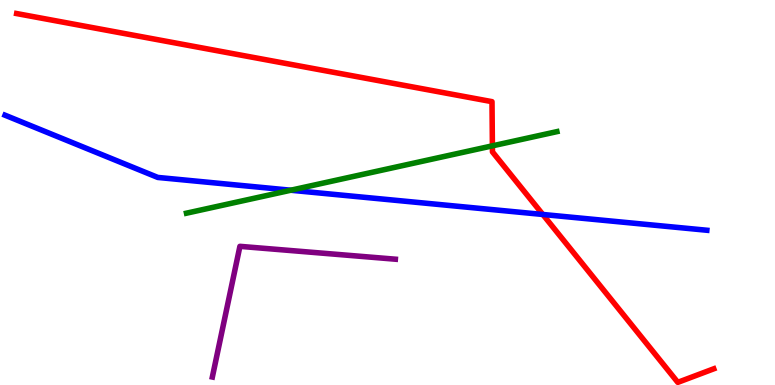[{'lines': ['blue', 'red'], 'intersections': [{'x': 7.0, 'y': 4.43}]}, {'lines': ['green', 'red'], 'intersections': [{'x': 6.35, 'y': 6.21}]}, {'lines': ['purple', 'red'], 'intersections': []}, {'lines': ['blue', 'green'], 'intersections': [{'x': 3.75, 'y': 5.06}]}, {'lines': ['blue', 'purple'], 'intersections': []}, {'lines': ['green', 'purple'], 'intersections': []}]